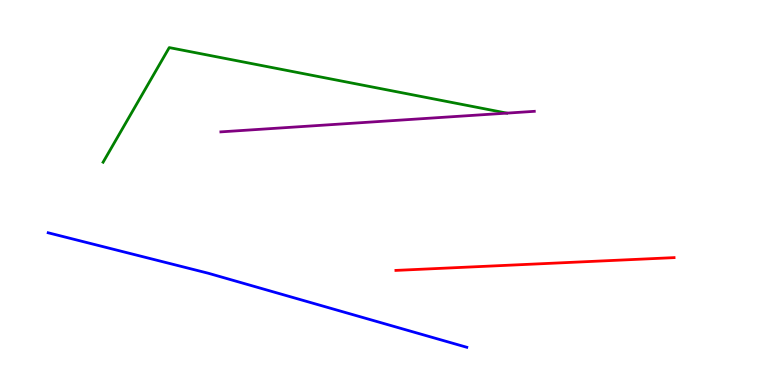[{'lines': ['blue', 'red'], 'intersections': []}, {'lines': ['green', 'red'], 'intersections': []}, {'lines': ['purple', 'red'], 'intersections': []}, {'lines': ['blue', 'green'], 'intersections': []}, {'lines': ['blue', 'purple'], 'intersections': []}, {'lines': ['green', 'purple'], 'intersections': []}]